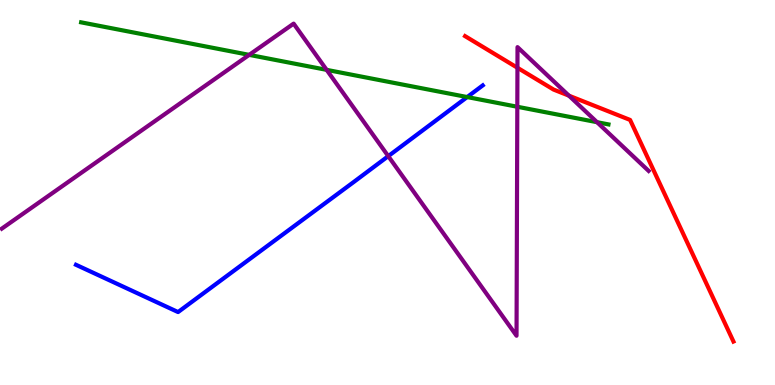[{'lines': ['blue', 'red'], 'intersections': []}, {'lines': ['green', 'red'], 'intersections': []}, {'lines': ['purple', 'red'], 'intersections': [{'x': 6.68, 'y': 8.24}, {'x': 7.34, 'y': 7.52}]}, {'lines': ['blue', 'green'], 'intersections': [{'x': 6.03, 'y': 7.48}]}, {'lines': ['blue', 'purple'], 'intersections': [{'x': 5.01, 'y': 5.94}]}, {'lines': ['green', 'purple'], 'intersections': [{'x': 3.22, 'y': 8.57}, {'x': 4.21, 'y': 8.19}, {'x': 6.67, 'y': 7.23}, {'x': 7.7, 'y': 6.83}]}]